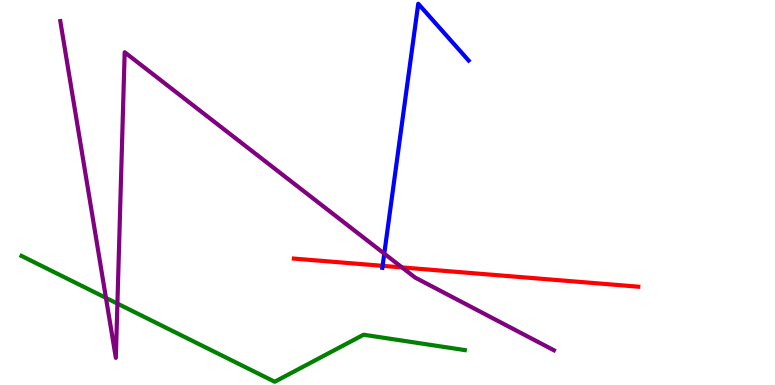[{'lines': ['blue', 'red'], 'intersections': [{'x': 4.94, 'y': 3.1}]}, {'lines': ['green', 'red'], 'intersections': []}, {'lines': ['purple', 'red'], 'intersections': [{'x': 5.19, 'y': 3.05}]}, {'lines': ['blue', 'green'], 'intersections': []}, {'lines': ['blue', 'purple'], 'intersections': [{'x': 4.96, 'y': 3.41}]}, {'lines': ['green', 'purple'], 'intersections': [{'x': 1.37, 'y': 2.26}, {'x': 1.51, 'y': 2.11}]}]